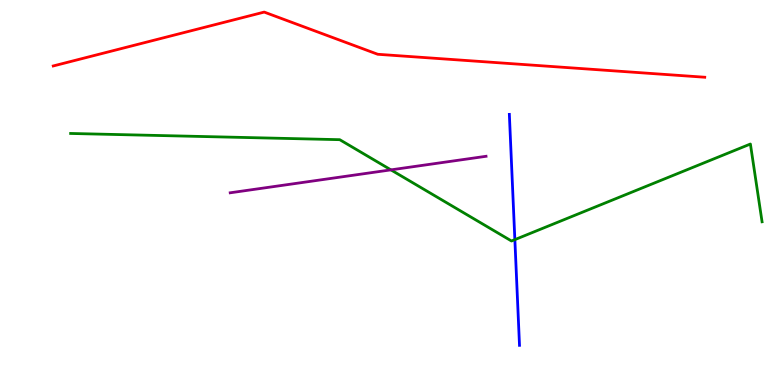[{'lines': ['blue', 'red'], 'intersections': []}, {'lines': ['green', 'red'], 'intersections': []}, {'lines': ['purple', 'red'], 'intersections': []}, {'lines': ['blue', 'green'], 'intersections': [{'x': 6.64, 'y': 3.78}]}, {'lines': ['blue', 'purple'], 'intersections': []}, {'lines': ['green', 'purple'], 'intersections': [{'x': 5.04, 'y': 5.59}]}]